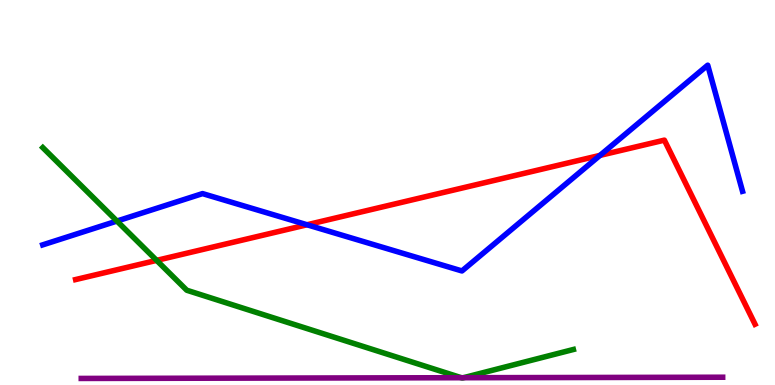[{'lines': ['blue', 'red'], 'intersections': [{'x': 3.96, 'y': 4.16}, {'x': 7.74, 'y': 5.96}]}, {'lines': ['green', 'red'], 'intersections': [{'x': 2.02, 'y': 3.24}]}, {'lines': ['purple', 'red'], 'intersections': []}, {'lines': ['blue', 'green'], 'intersections': [{'x': 1.51, 'y': 4.26}]}, {'lines': ['blue', 'purple'], 'intersections': []}, {'lines': ['green', 'purple'], 'intersections': [{'x': 5.95, 'y': 0.189}, {'x': 5.98, 'y': 0.189}]}]